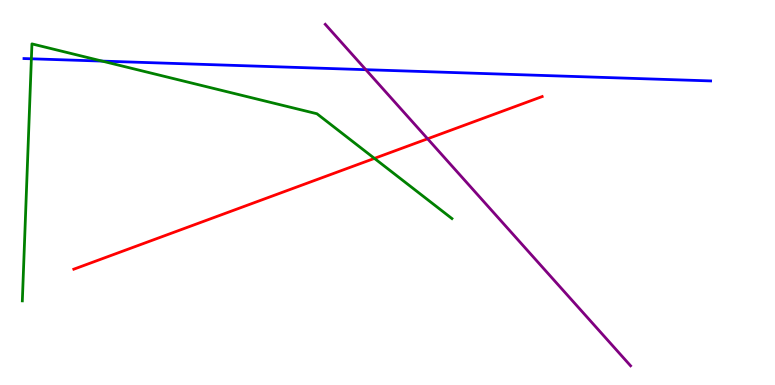[{'lines': ['blue', 'red'], 'intersections': []}, {'lines': ['green', 'red'], 'intersections': [{'x': 4.83, 'y': 5.89}]}, {'lines': ['purple', 'red'], 'intersections': [{'x': 5.52, 'y': 6.4}]}, {'lines': ['blue', 'green'], 'intersections': [{'x': 0.405, 'y': 8.47}, {'x': 1.32, 'y': 8.41}]}, {'lines': ['blue', 'purple'], 'intersections': [{'x': 4.72, 'y': 8.19}]}, {'lines': ['green', 'purple'], 'intersections': []}]